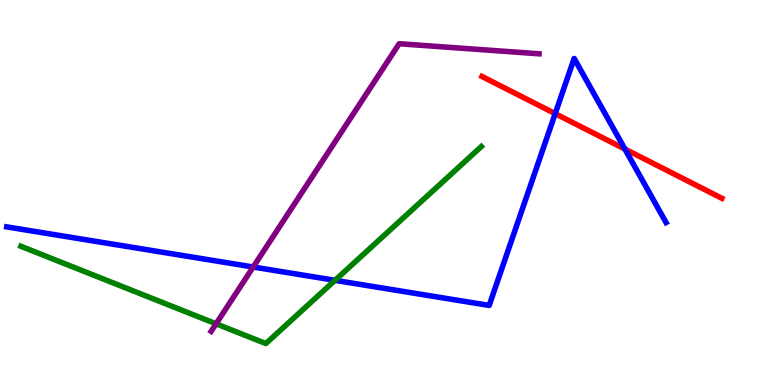[{'lines': ['blue', 'red'], 'intersections': [{'x': 7.16, 'y': 7.05}, {'x': 8.06, 'y': 6.13}]}, {'lines': ['green', 'red'], 'intersections': []}, {'lines': ['purple', 'red'], 'intersections': []}, {'lines': ['blue', 'green'], 'intersections': [{'x': 4.32, 'y': 2.72}]}, {'lines': ['blue', 'purple'], 'intersections': [{'x': 3.27, 'y': 3.06}]}, {'lines': ['green', 'purple'], 'intersections': [{'x': 2.79, 'y': 1.59}]}]